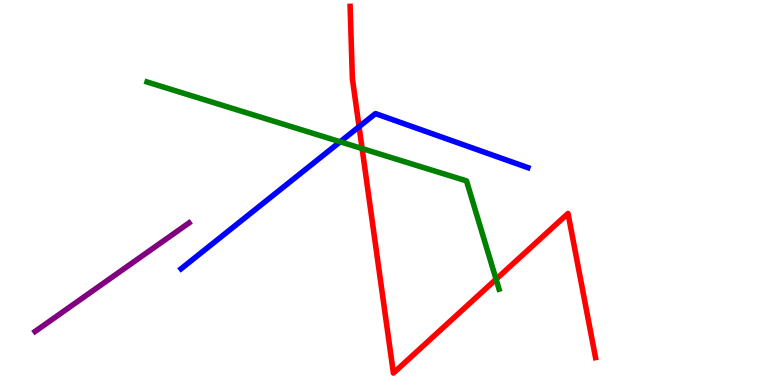[{'lines': ['blue', 'red'], 'intersections': [{'x': 4.63, 'y': 6.71}]}, {'lines': ['green', 'red'], 'intersections': [{'x': 4.67, 'y': 6.14}, {'x': 6.4, 'y': 2.75}]}, {'lines': ['purple', 'red'], 'intersections': []}, {'lines': ['blue', 'green'], 'intersections': [{'x': 4.39, 'y': 6.32}]}, {'lines': ['blue', 'purple'], 'intersections': []}, {'lines': ['green', 'purple'], 'intersections': []}]